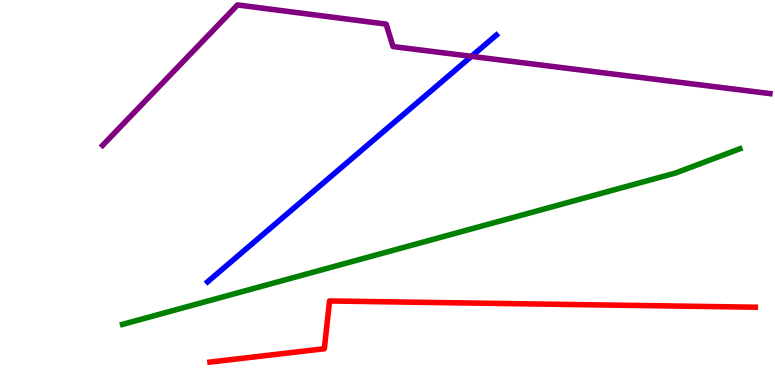[{'lines': ['blue', 'red'], 'intersections': []}, {'lines': ['green', 'red'], 'intersections': []}, {'lines': ['purple', 'red'], 'intersections': []}, {'lines': ['blue', 'green'], 'intersections': []}, {'lines': ['blue', 'purple'], 'intersections': [{'x': 6.08, 'y': 8.54}]}, {'lines': ['green', 'purple'], 'intersections': []}]